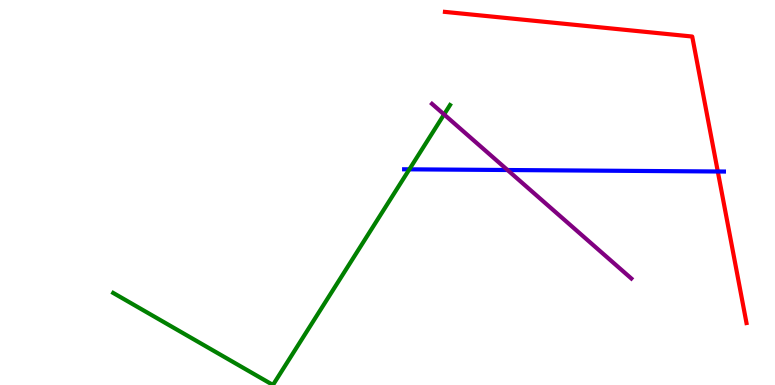[{'lines': ['blue', 'red'], 'intersections': [{'x': 9.26, 'y': 5.55}]}, {'lines': ['green', 'red'], 'intersections': []}, {'lines': ['purple', 'red'], 'intersections': []}, {'lines': ['blue', 'green'], 'intersections': [{'x': 5.28, 'y': 5.6}]}, {'lines': ['blue', 'purple'], 'intersections': [{'x': 6.55, 'y': 5.58}]}, {'lines': ['green', 'purple'], 'intersections': [{'x': 5.73, 'y': 7.03}]}]